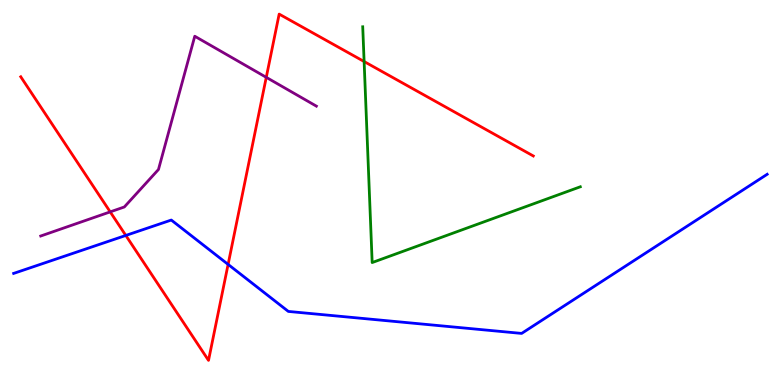[{'lines': ['blue', 'red'], 'intersections': [{'x': 1.62, 'y': 3.88}, {'x': 2.94, 'y': 3.13}]}, {'lines': ['green', 'red'], 'intersections': [{'x': 4.7, 'y': 8.4}]}, {'lines': ['purple', 'red'], 'intersections': [{'x': 1.42, 'y': 4.5}, {'x': 3.44, 'y': 7.99}]}, {'lines': ['blue', 'green'], 'intersections': []}, {'lines': ['blue', 'purple'], 'intersections': []}, {'lines': ['green', 'purple'], 'intersections': []}]